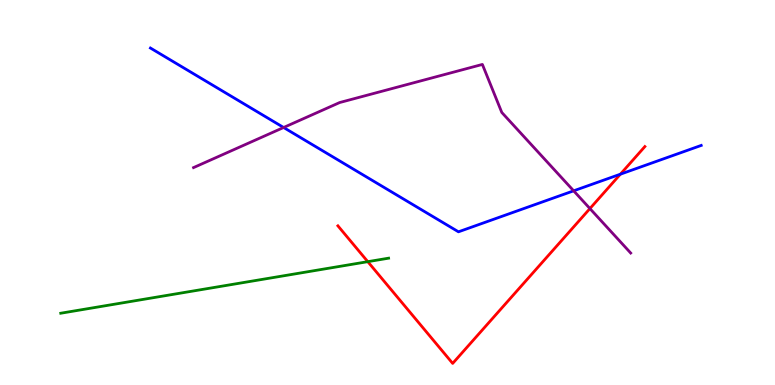[{'lines': ['blue', 'red'], 'intersections': [{'x': 8.01, 'y': 5.48}]}, {'lines': ['green', 'red'], 'intersections': [{'x': 4.75, 'y': 3.2}]}, {'lines': ['purple', 'red'], 'intersections': [{'x': 7.61, 'y': 4.58}]}, {'lines': ['blue', 'green'], 'intersections': []}, {'lines': ['blue', 'purple'], 'intersections': [{'x': 3.66, 'y': 6.69}, {'x': 7.4, 'y': 5.04}]}, {'lines': ['green', 'purple'], 'intersections': []}]